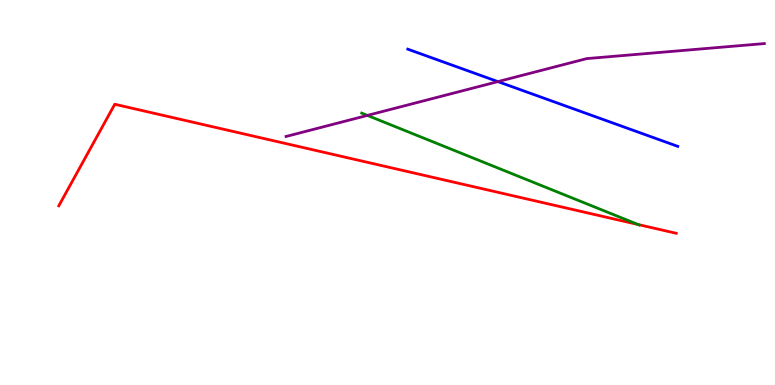[{'lines': ['blue', 'red'], 'intersections': []}, {'lines': ['green', 'red'], 'intersections': [{'x': 8.23, 'y': 4.17}]}, {'lines': ['purple', 'red'], 'intersections': []}, {'lines': ['blue', 'green'], 'intersections': []}, {'lines': ['blue', 'purple'], 'intersections': [{'x': 6.42, 'y': 7.88}]}, {'lines': ['green', 'purple'], 'intersections': [{'x': 4.74, 'y': 7.0}]}]